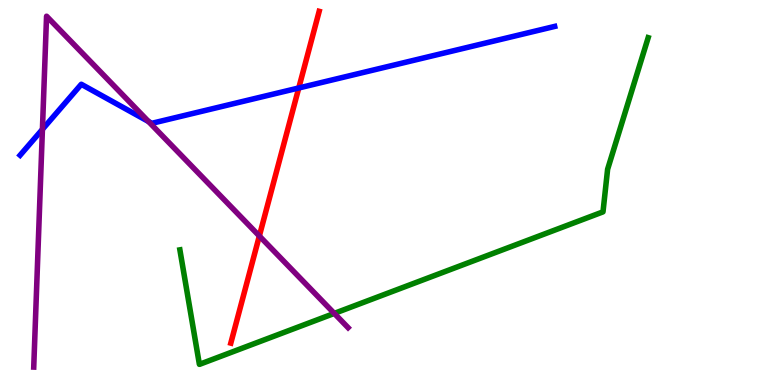[{'lines': ['blue', 'red'], 'intersections': [{'x': 3.86, 'y': 7.71}]}, {'lines': ['green', 'red'], 'intersections': []}, {'lines': ['purple', 'red'], 'intersections': [{'x': 3.35, 'y': 3.87}]}, {'lines': ['blue', 'green'], 'intersections': []}, {'lines': ['blue', 'purple'], 'intersections': [{'x': 0.547, 'y': 6.64}, {'x': 1.92, 'y': 6.84}]}, {'lines': ['green', 'purple'], 'intersections': [{'x': 4.31, 'y': 1.86}]}]